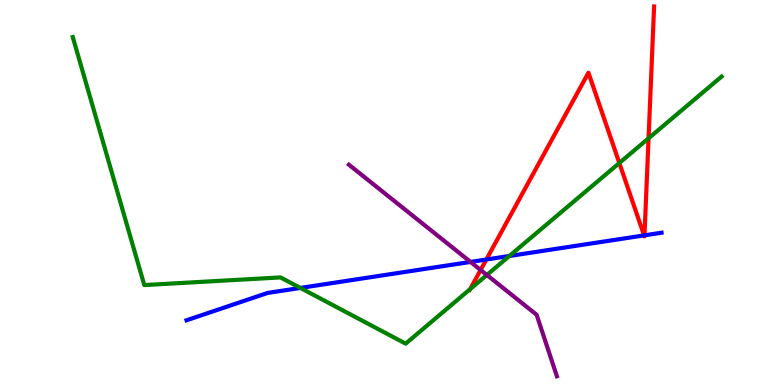[{'lines': ['blue', 'red'], 'intersections': [{'x': 6.28, 'y': 3.26}, {'x': 8.31, 'y': 3.89}, {'x': 8.32, 'y': 3.89}]}, {'lines': ['green', 'red'], 'intersections': [{'x': 6.07, 'y': 2.49}, {'x': 7.99, 'y': 5.77}, {'x': 8.37, 'y': 6.41}]}, {'lines': ['purple', 'red'], 'intersections': [{'x': 6.2, 'y': 2.99}]}, {'lines': ['blue', 'green'], 'intersections': [{'x': 3.88, 'y': 2.52}, {'x': 6.57, 'y': 3.35}]}, {'lines': ['blue', 'purple'], 'intersections': [{'x': 6.07, 'y': 3.2}]}, {'lines': ['green', 'purple'], 'intersections': [{'x': 6.28, 'y': 2.86}]}]